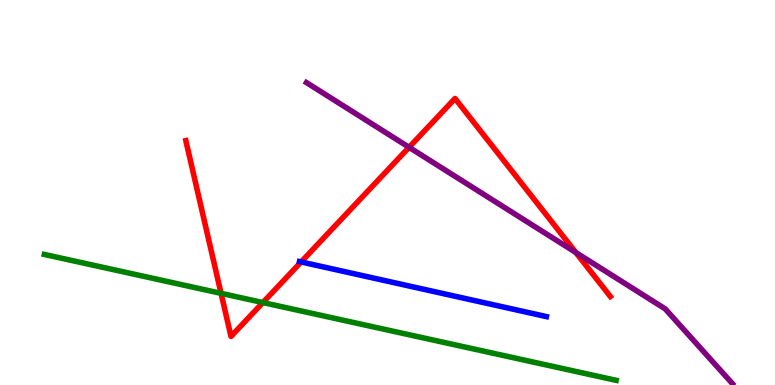[{'lines': ['blue', 'red'], 'intersections': [{'x': 3.89, 'y': 3.2}]}, {'lines': ['green', 'red'], 'intersections': [{'x': 2.85, 'y': 2.38}, {'x': 3.39, 'y': 2.14}]}, {'lines': ['purple', 'red'], 'intersections': [{'x': 5.28, 'y': 6.17}, {'x': 7.43, 'y': 3.44}]}, {'lines': ['blue', 'green'], 'intersections': []}, {'lines': ['blue', 'purple'], 'intersections': []}, {'lines': ['green', 'purple'], 'intersections': []}]